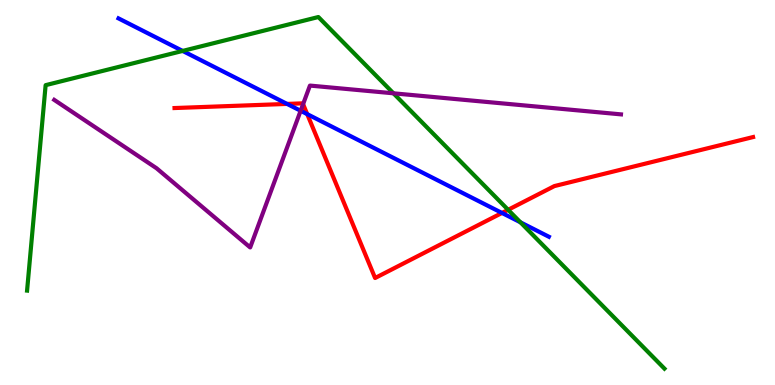[{'lines': ['blue', 'red'], 'intersections': [{'x': 3.7, 'y': 7.3}, {'x': 3.96, 'y': 7.04}, {'x': 6.48, 'y': 4.47}]}, {'lines': ['green', 'red'], 'intersections': [{'x': 6.56, 'y': 4.55}]}, {'lines': ['purple', 'red'], 'intersections': [{'x': 3.91, 'y': 7.29}]}, {'lines': ['blue', 'green'], 'intersections': [{'x': 2.36, 'y': 8.68}, {'x': 6.72, 'y': 4.23}]}, {'lines': ['blue', 'purple'], 'intersections': [{'x': 3.88, 'y': 7.12}]}, {'lines': ['green', 'purple'], 'intersections': [{'x': 5.08, 'y': 7.58}]}]